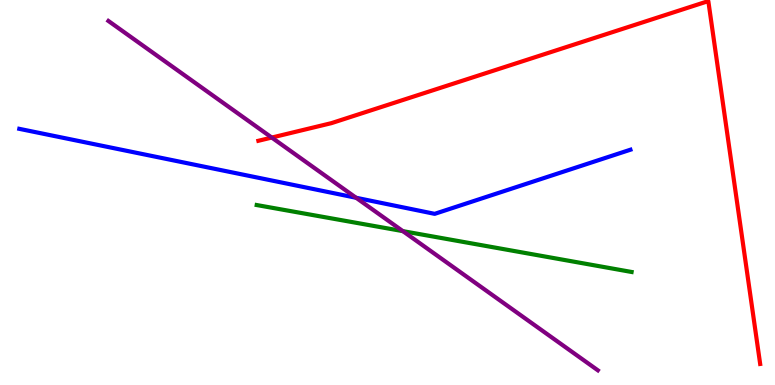[{'lines': ['blue', 'red'], 'intersections': []}, {'lines': ['green', 'red'], 'intersections': []}, {'lines': ['purple', 'red'], 'intersections': [{'x': 3.51, 'y': 6.43}]}, {'lines': ['blue', 'green'], 'intersections': []}, {'lines': ['blue', 'purple'], 'intersections': [{'x': 4.6, 'y': 4.86}]}, {'lines': ['green', 'purple'], 'intersections': [{'x': 5.2, 'y': 4.0}]}]